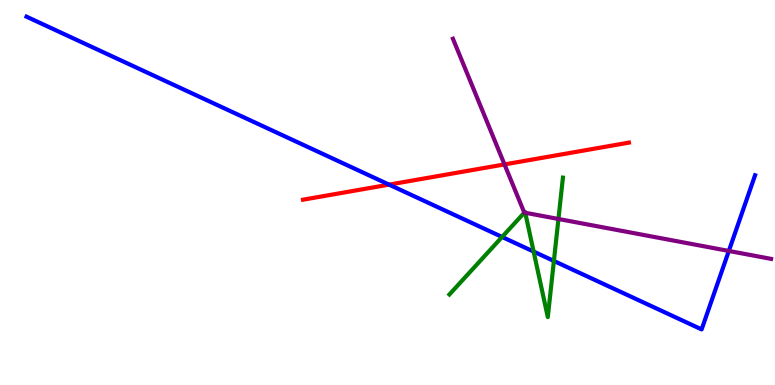[{'lines': ['blue', 'red'], 'intersections': [{'x': 5.02, 'y': 5.2}]}, {'lines': ['green', 'red'], 'intersections': []}, {'lines': ['purple', 'red'], 'intersections': [{'x': 6.51, 'y': 5.73}]}, {'lines': ['blue', 'green'], 'intersections': [{'x': 6.48, 'y': 3.85}, {'x': 6.89, 'y': 3.47}, {'x': 7.15, 'y': 3.22}]}, {'lines': ['blue', 'purple'], 'intersections': [{'x': 9.4, 'y': 3.48}]}, {'lines': ['green', 'purple'], 'intersections': [{'x': 6.77, 'y': 4.48}, {'x': 6.78, 'y': 4.47}, {'x': 7.21, 'y': 4.31}]}]